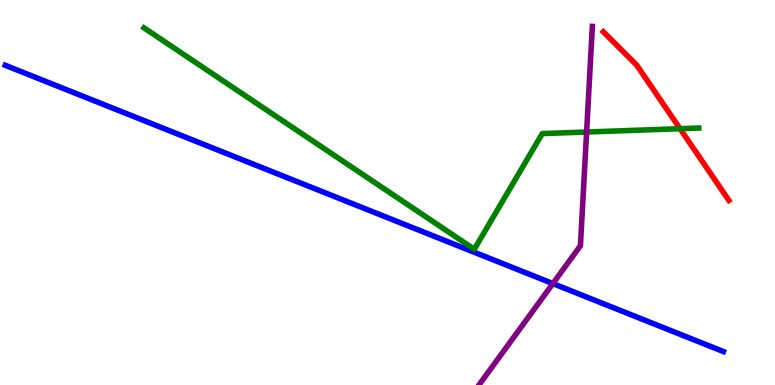[{'lines': ['blue', 'red'], 'intersections': []}, {'lines': ['green', 'red'], 'intersections': [{'x': 8.77, 'y': 6.66}]}, {'lines': ['purple', 'red'], 'intersections': []}, {'lines': ['blue', 'green'], 'intersections': []}, {'lines': ['blue', 'purple'], 'intersections': [{'x': 7.13, 'y': 2.63}]}, {'lines': ['green', 'purple'], 'intersections': [{'x': 7.57, 'y': 6.57}]}]